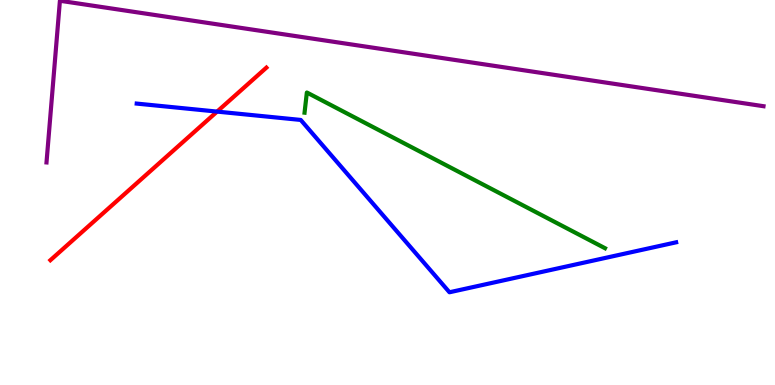[{'lines': ['blue', 'red'], 'intersections': [{'x': 2.8, 'y': 7.1}]}, {'lines': ['green', 'red'], 'intersections': []}, {'lines': ['purple', 'red'], 'intersections': []}, {'lines': ['blue', 'green'], 'intersections': []}, {'lines': ['blue', 'purple'], 'intersections': []}, {'lines': ['green', 'purple'], 'intersections': []}]